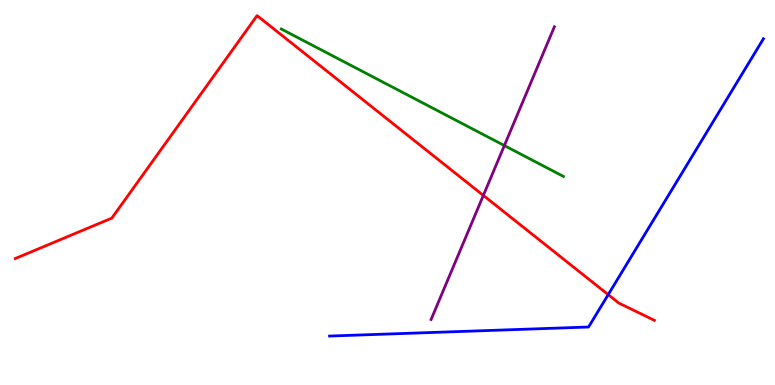[{'lines': ['blue', 'red'], 'intersections': [{'x': 7.85, 'y': 2.35}]}, {'lines': ['green', 'red'], 'intersections': []}, {'lines': ['purple', 'red'], 'intersections': [{'x': 6.24, 'y': 4.92}]}, {'lines': ['blue', 'green'], 'intersections': []}, {'lines': ['blue', 'purple'], 'intersections': []}, {'lines': ['green', 'purple'], 'intersections': [{'x': 6.51, 'y': 6.22}]}]